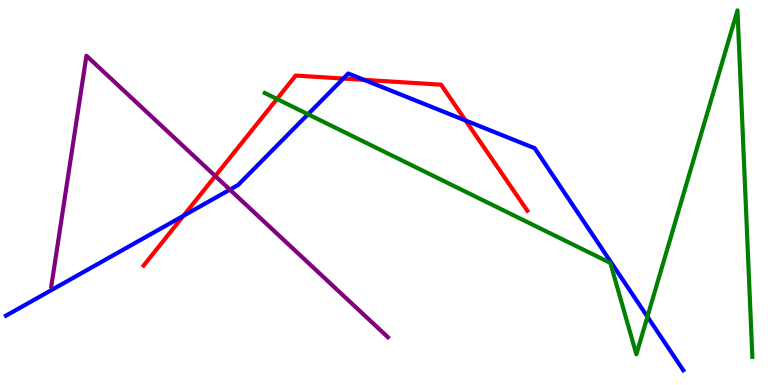[{'lines': ['blue', 'red'], 'intersections': [{'x': 2.37, 'y': 4.4}, {'x': 4.43, 'y': 7.96}, {'x': 4.7, 'y': 7.93}, {'x': 6.01, 'y': 6.87}]}, {'lines': ['green', 'red'], 'intersections': [{'x': 3.57, 'y': 7.43}]}, {'lines': ['purple', 'red'], 'intersections': [{'x': 2.78, 'y': 5.43}]}, {'lines': ['blue', 'green'], 'intersections': [{'x': 3.97, 'y': 7.03}, {'x': 8.35, 'y': 1.77}]}, {'lines': ['blue', 'purple'], 'intersections': [{'x': 2.97, 'y': 5.07}]}, {'lines': ['green', 'purple'], 'intersections': []}]